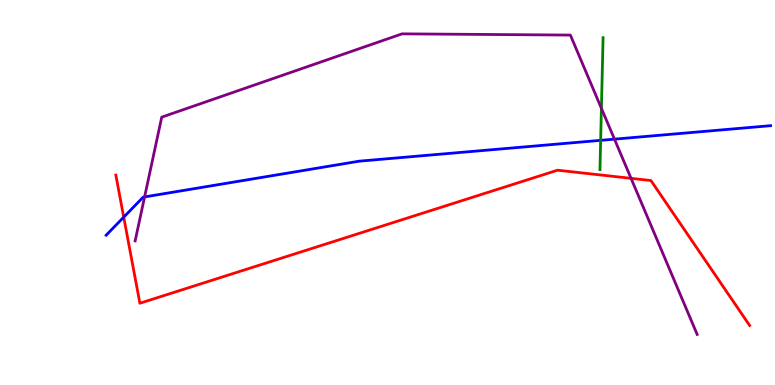[{'lines': ['blue', 'red'], 'intersections': [{'x': 1.6, 'y': 4.36}]}, {'lines': ['green', 'red'], 'intersections': []}, {'lines': ['purple', 'red'], 'intersections': [{'x': 8.14, 'y': 5.37}]}, {'lines': ['blue', 'green'], 'intersections': [{'x': 7.75, 'y': 6.35}]}, {'lines': ['blue', 'purple'], 'intersections': [{'x': 1.87, 'y': 4.88}, {'x': 7.93, 'y': 6.39}]}, {'lines': ['green', 'purple'], 'intersections': [{'x': 7.76, 'y': 7.19}]}]